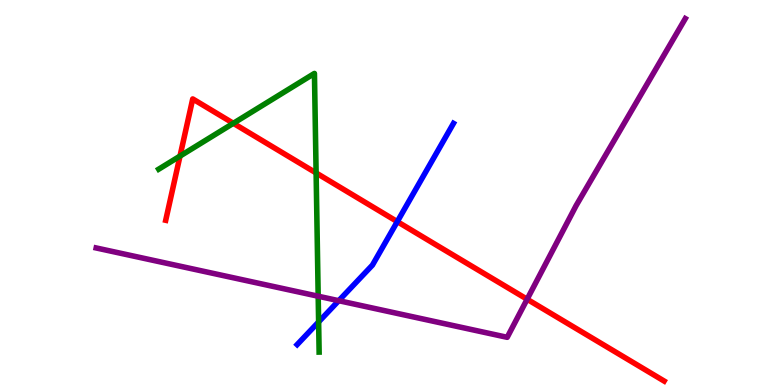[{'lines': ['blue', 'red'], 'intersections': [{'x': 5.13, 'y': 4.24}]}, {'lines': ['green', 'red'], 'intersections': [{'x': 2.32, 'y': 5.95}, {'x': 3.01, 'y': 6.8}, {'x': 4.08, 'y': 5.51}]}, {'lines': ['purple', 'red'], 'intersections': [{'x': 6.8, 'y': 2.23}]}, {'lines': ['blue', 'green'], 'intersections': [{'x': 4.11, 'y': 1.64}]}, {'lines': ['blue', 'purple'], 'intersections': [{'x': 4.37, 'y': 2.19}]}, {'lines': ['green', 'purple'], 'intersections': [{'x': 4.11, 'y': 2.31}]}]